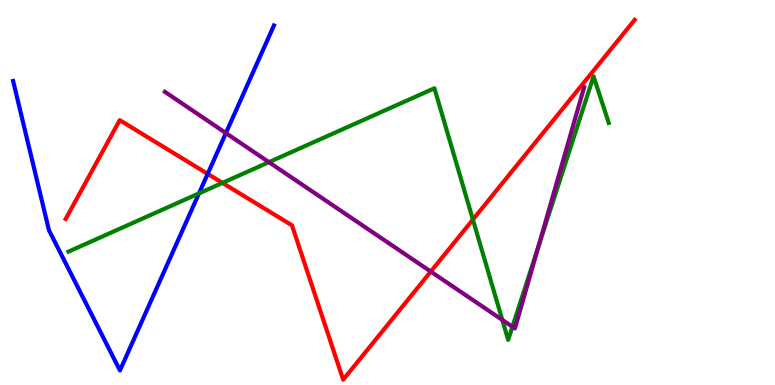[{'lines': ['blue', 'red'], 'intersections': [{'x': 2.68, 'y': 5.48}]}, {'lines': ['green', 'red'], 'intersections': [{'x': 2.87, 'y': 5.25}, {'x': 6.1, 'y': 4.3}]}, {'lines': ['purple', 'red'], 'intersections': [{'x': 5.56, 'y': 2.95}]}, {'lines': ['blue', 'green'], 'intersections': [{'x': 2.57, 'y': 4.98}]}, {'lines': ['blue', 'purple'], 'intersections': [{'x': 2.91, 'y': 6.54}]}, {'lines': ['green', 'purple'], 'intersections': [{'x': 3.47, 'y': 5.79}, {'x': 6.48, 'y': 1.69}, {'x': 6.61, 'y': 1.51}, {'x': 6.95, 'y': 3.6}]}]